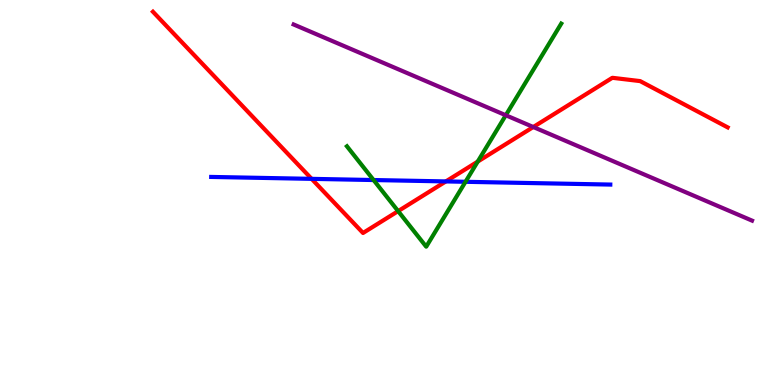[{'lines': ['blue', 'red'], 'intersections': [{'x': 4.02, 'y': 5.35}, {'x': 5.75, 'y': 5.29}]}, {'lines': ['green', 'red'], 'intersections': [{'x': 5.14, 'y': 4.52}, {'x': 6.16, 'y': 5.8}]}, {'lines': ['purple', 'red'], 'intersections': [{'x': 6.88, 'y': 6.7}]}, {'lines': ['blue', 'green'], 'intersections': [{'x': 4.82, 'y': 5.32}, {'x': 6.01, 'y': 5.28}]}, {'lines': ['blue', 'purple'], 'intersections': []}, {'lines': ['green', 'purple'], 'intersections': [{'x': 6.53, 'y': 7.01}]}]